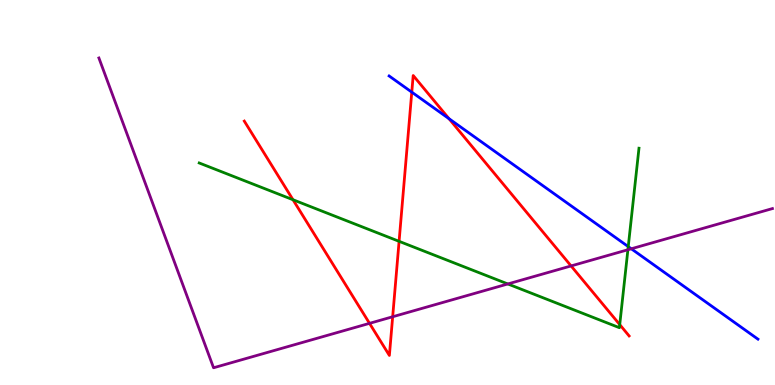[{'lines': ['blue', 'red'], 'intersections': [{'x': 5.31, 'y': 7.61}, {'x': 5.79, 'y': 6.92}]}, {'lines': ['green', 'red'], 'intersections': [{'x': 3.78, 'y': 4.81}, {'x': 5.15, 'y': 3.73}, {'x': 8.0, 'y': 1.57}]}, {'lines': ['purple', 'red'], 'intersections': [{'x': 4.77, 'y': 1.6}, {'x': 5.07, 'y': 1.77}, {'x': 7.37, 'y': 3.09}]}, {'lines': ['blue', 'green'], 'intersections': [{'x': 8.11, 'y': 3.59}]}, {'lines': ['blue', 'purple'], 'intersections': [{'x': 8.15, 'y': 3.54}]}, {'lines': ['green', 'purple'], 'intersections': [{'x': 6.55, 'y': 2.62}, {'x': 8.1, 'y': 3.51}]}]